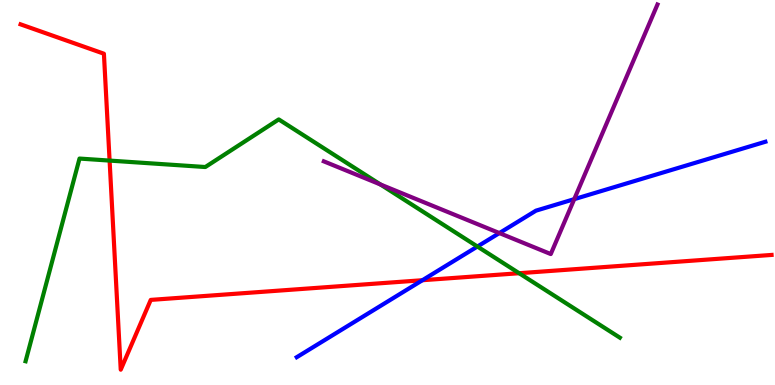[{'lines': ['blue', 'red'], 'intersections': [{'x': 5.45, 'y': 2.72}]}, {'lines': ['green', 'red'], 'intersections': [{'x': 1.41, 'y': 5.83}, {'x': 6.7, 'y': 2.9}]}, {'lines': ['purple', 'red'], 'intersections': []}, {'lines': ['blue', 'green'], 'intersections': [{'x': 6.16, 'y': 3.6}]}, {'lines': ['blue', 'purple'], 'intersections': [{'x': 6.44, 'y': 3.95}, {'x': 7.41, 'y': 4.83}]}, {'lines': ['green', 'purple'], 'intersections': [{'x': 4.91, 'y': 5.21}]}]